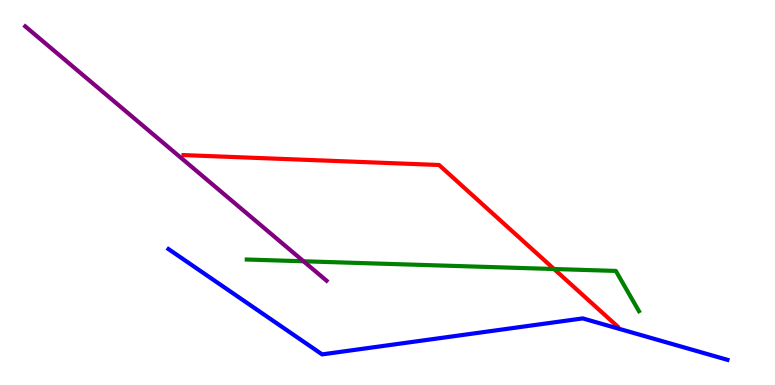[{'lines': ['blue', 'red'], 'intersections': []}, {'lines': ['green', 'red'], 'intersections': [{'x': 7.15, 'y': 3.01}]}, {'lines': ['purple', 'red'], 'intersections': []}, {'lines': ['blue', 'green'], 'intersections': []}, {'lines': ['blue', 'purple'], 'intersections': []}, {'lines': ['green', 'purple'], 'intersections': [{'x': 3.92, 'y': 3.21}]}]